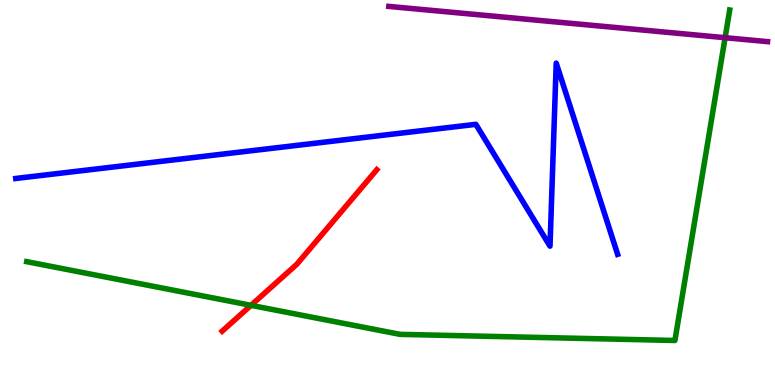[{'lines': ['blue', 'red'], 'intersections': []}, {'lines': ['green', 'red'], 'intersections': [{'x': 3.24, 'y': 2.07}]}, {'lines': ['purple', 'red'], 'intersections': []}, {'lines': ['blue', 'green'], 'intersections': []}, {'lines': ['blue', 'purple'], 'intersections': []}, {'lines': ['green', 'purple'], 'intersections': [{'x': 9.36, 'y': 9.02}]}]